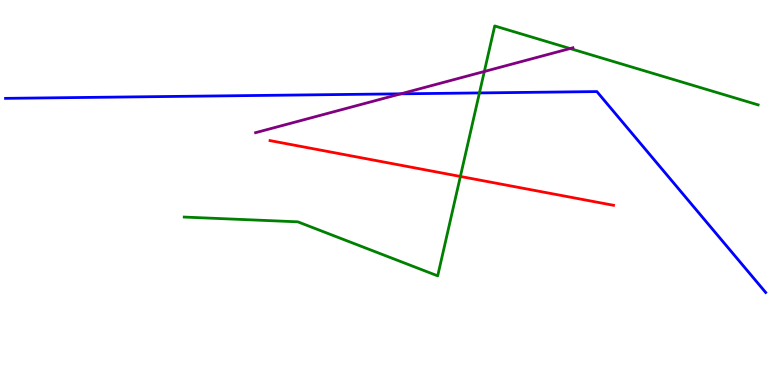[{'lines': ['blue', 'red'], 'intersections': []}, {'lines': ['green', 'red'], 'intersections': [{'x': 5.94, 'y': 5.42}]}, {'lines': ['purple', 'red'], 'intersections': []}, {'lines': ['blue', 'green'], 'intersections': [{'x': 6.19, 'y': 7.59}]}, {'lines': ['blue', 'purple'], 'intersections': [{'x': 5.17, 'y': 7.56}]}, {'lines': ['green', 'purple'], 'intersections': [{'x': 6.25, 'y': 8.14}, {'x': 7.36, 'y': 8.74}]}]